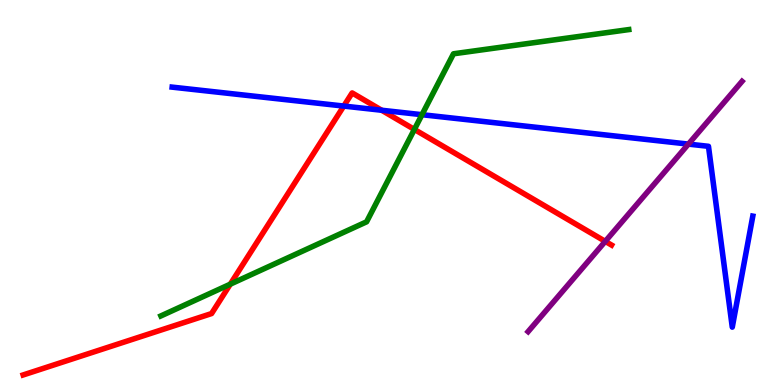[{'lines': ['blue', 'red'], 'intersections': [{'x': 4.44, 'y': 7.25}, {'x': 4.92, 'y': 7.14}]}, {'lines': ['green', 'red'], 'intersections': [{'x': 2.97, 'y': 2.62}, {'x': 5.35, 'y': 6.64}]}, {'lines': ['purple', 'red'], 'intersections': [{'x': 7.81, 'y': 3.73}]}, {'lines': ['blue', 'green'], 'intersections': [{'x': 5.45, 'y': 7.02}]}, {'lines': ['blue', 'purple'], 'intersections': [{'x': 8.88, 'y': 6.26}]}, {'lines': ['green', 'purple'], 'intersections': []}]